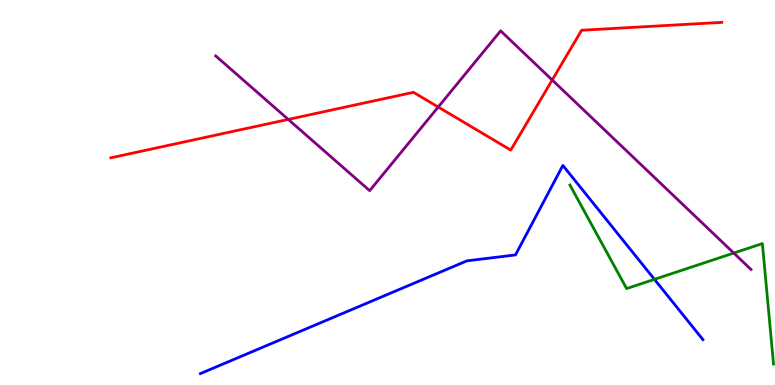[{'lines': ['blue', 'red'], 'intersections': []}, {'lines': ['green', 'red'], 'intersections': []}, {'lines': ['purple', 'red'], 'intersections': [{'x': 3.72, 'y': 6.9}, {'x': 5.65, 'y': 7.22}, {'x': 7.13, 'y': 7.92}]}, {'lines': ['blue', 'green'], 'intersections': [{'x': 8.44, 'y': 2.74}]}, {'lines': ['blue', 'purple'], 'intersections': []}, {'lines': ['green', 'purple'], 'intersections': [{'x': 9.47, 'y': 3.43}]}]